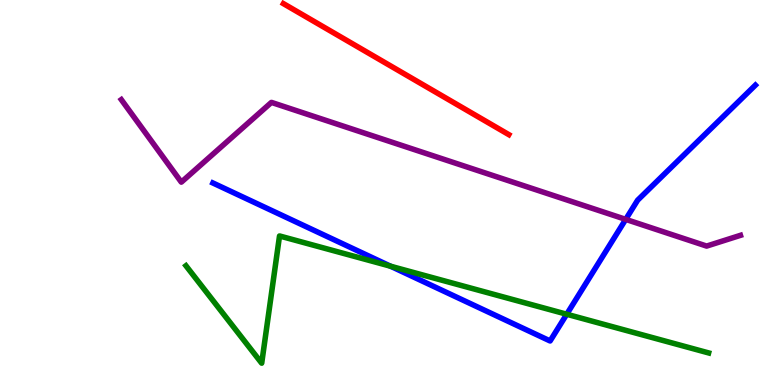[{'lines': ['blue', 'red'], 'intersections': []}, {'lines': ['green', 'red'], 'intersections': []}, {'lines': ['purple', 'red'], 'intersections': []}, {'lines': ['blue', 'green'], 'intersections': [{'x': 5.04, 'y': 3.09}, {'x': 7.31, 'y': 1.84}]}, {'lines': ['blue', 'purple'], 'intersections': [{'x': 8.07, 'y': 4.3}]}, {'lines': ['green', 'purple'], 'intersections': []}]